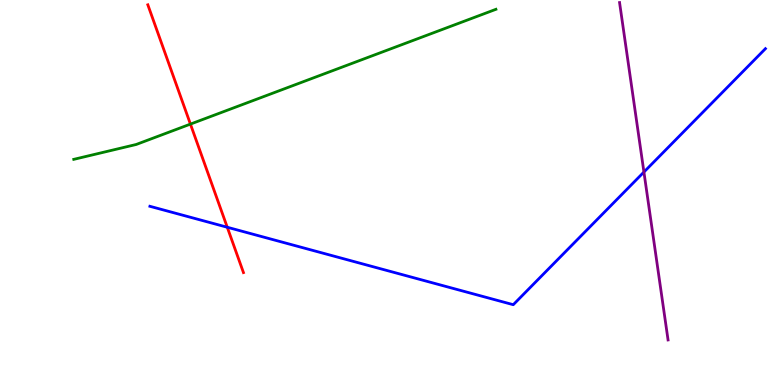[{'lines': ['blue', 'red'], 'intersections': [{'x': 2.93, 'y': 4.1}]}, {'lines': ['green', 'red'], 'intersections': [{'x': 2.46, 'y': 6.78}]}, {'lines': ['purple', 'red'], 'intersections': []}, {'lines': ['blue', 'green'], 'intersections': []}, {'lines': ['blue', 'purple'], 'intersections': [{'x': 8.31, 'y': 5.53}]}, {'lines': ['green', 'purple'], 'intersections': []}]